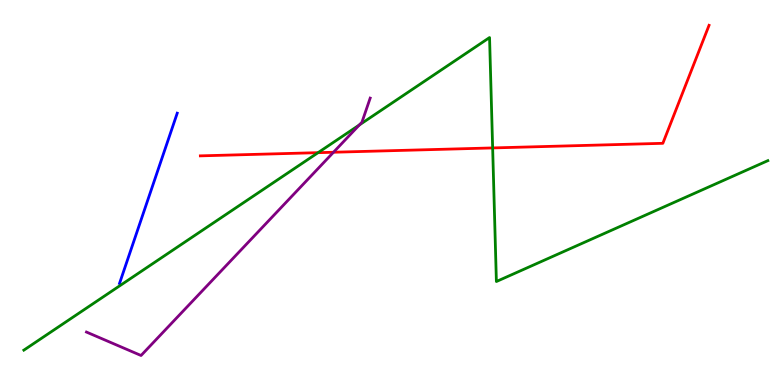[{'lines': ['blue', 'red'], 'intersections': []}, {'lines': ['green', 'red'], 'intersections': [{'x': 4.1, 'y': 6.03}, {'x': 6.36, 'y': 6.16}]}, {'lines': ['purple', 'red'], 'intersections': [{'x': 4.3, 'y': 6.05}]}, {'lines': ['blue', 'green'], 'intersections': []}, {'lines': ['blue', 'purple'], 'intersections': []}, {'lines': ['green', 'purple'], 'intersections': [{'x': 4.64, 'y': 6.75}]}]